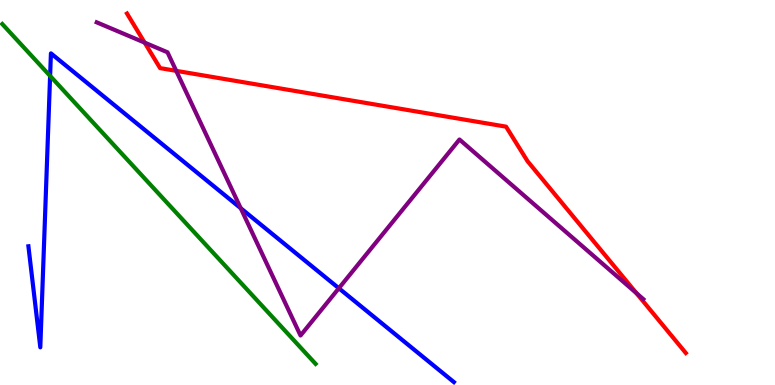[{'lines': ['blue', 'red'], 'intersections': []}, {'lines': ['green', 'red'], 'intersections': []}, {'lines': ['purple', 'red'], 'intersections': [{'x': 1.87, 'y': 8.89}, {'x': 2.27, 'y': 8.16}, {'x': 8.21, 'y': 2.39}]}, {'lines': ['blue', 'green'], 'intersections': [{'x': 0.647, 'y': 8.03}]}, {'lines': ['blue', 'purple'], 'intersections': [{'x': 3.11, 'y': 4.59}, {'x': 4.37, 'y': 2.51}]}, {'lines': ['green', 'purple'], 'intersections': []}]